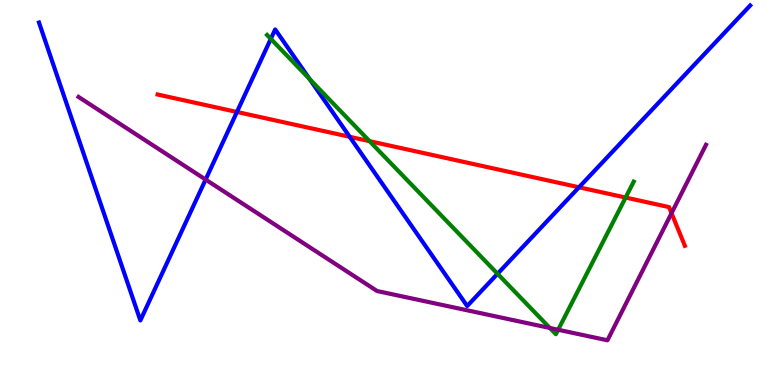[{'lines': ['blue', 'red'], 'intersections': [{'x': 3.06, 'y': 7.09}, {'x': 4.51, 'y': 6.45}, {'x': 7.47, 'y': 5.14}]}, {'lines': ['green', 'red'], 'intersections': [{'x': 4.77, 'y': 6.33}, {'x': 8.07, 'y': 4.87}]}, {'lines': ['purple', 'red'], 'intersections': [{'x': 8.66, 'y': 4.46}]}, {'lines': ['blue', 'green'], 'intersections': [{'x': 3.49, 'y': 8.99}, {'x': 3.99, 'y': 7.95}, {'x': 6.42, 'y': 2.89}]}, {'lines': ['blue', 'purple'], 'intersections': [{'x': 2.65, 'y': 5.34}]}, {'lines': ['green', 'purple'], 'intersections': [{'x': 7.1, 'y': 1.48}, {'x': 7.2, 'y': 1.44}]}]